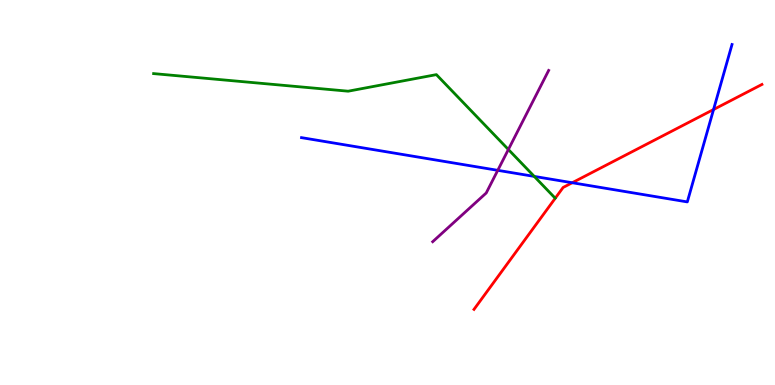[{'lines': ['blue', 'red'], 'intersections': [{'x': 7.38, 'y': 5.25}, {'x': 9.21, 'y': 7.16}]}, {'lines': ['green', 'red'], 'intersections': []}, {'lines': ['purple', 'red'], 'intersections': []}, {'lines': ['blue', 'green'], 'intersections': [{'x': 6.89, 'y': 5.42}]}, {'lines': ['blue', 'purple'], 'intersections': [{'x': 6.42, 'y': 5.58}]}, {'lines': ['green', 'purple'], 'intersections': [{'x': 6.56, 'y': 6.12}]}]